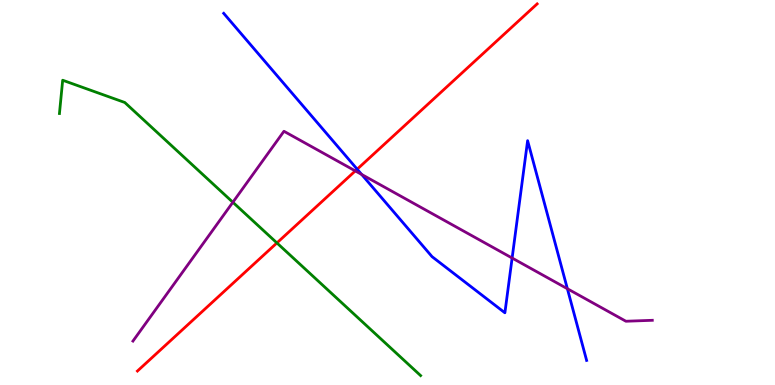[{'lines': ['blue', 'red'], 'intersections': [{'x': 4.61, 'y': 5.6}]}, {'lines': ['green', 'red'], 'intersections': [{'x': 3.57, 'y': 3.69}]}, {'lines': ['purple', 'red'], 'intersections': [{'x': 4.58, 'y': 5.56}]}, {'lines': ['blue', 'green'], 'intersections': []}, {'lines': ['blue', 'purple'], 'intersections': [{'x': 4.67, 'y': 5.47}, {'x': 6.61, 'y': 3.3}, {'x': 7.32, 'y': 2.5}]}, {'lines': ['green', 'purple'], 'intersections': [{'x': 3.0, 'y': 4.75}]}]